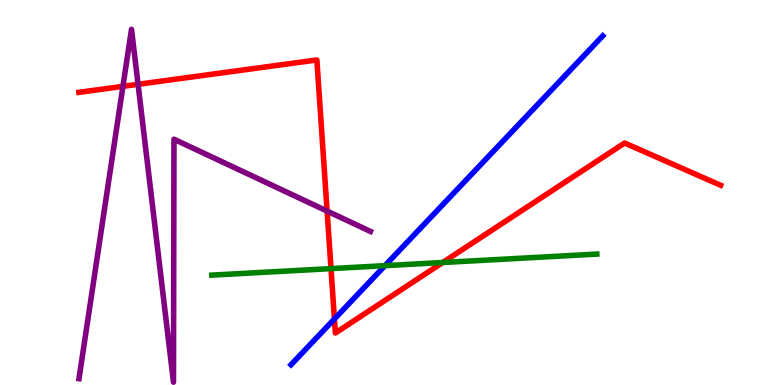[{'lines': ['blue', 'red'], 'intersections': [{'x': 4.32, 'y': 1.71}]}, {'lines': ['green', 'red'], 'intersections': [{'x': 4.27, 'y': 3.02}, {'x': 5.71, 'y': 3.18}]}, {'lines': ['purple', 'red'], 'intersections': [{'x': 1.59, 'y': 7.76}, {'x': 1.78, 'y': 7.81}, {'x': 4.22, 'y': 4.52}]}, {'lines': ['blue', 'green'], 'intersections': [{'x': 4.97, 'y': 3.1}]}, {'lines': ['blue', 'purple'], 'intersections': []}, {'lines': ['green', 'purple'], 'intersections': []}]